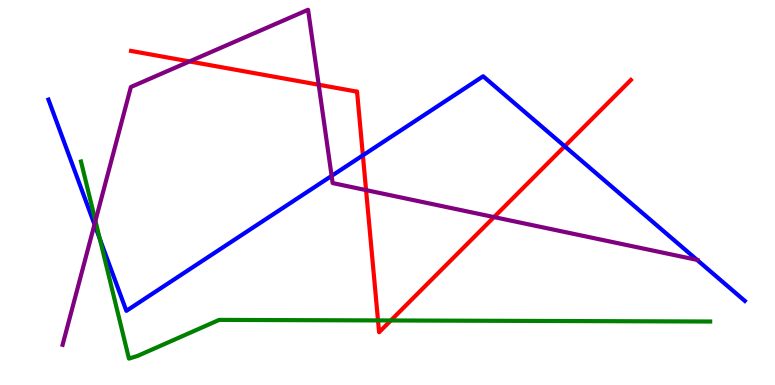[{'lines': ['blue', 'red'], 'intersections': [{'x': 4.68, 'y': 5.97}, {'x': 7.29, 'y': 6.2}]}, {'lines': ['green', 'red'], 'intersections': [{'x': 4.88, 'y': 1.68}, {'x': 5.04, 'y': 1.68}]}, {'lines': ['purple', 'red'], 'intersections': [{'x': 2.45, 'y': 8.4}, {'x': 4.11, 'y': 7.8}, {'x': 4.72, 'y': 5.06}, {'x': 6.37, 'y': 4.36}]}, {'lines': ['blue', 'green'], 'intersections': [{'x': 1.29, 'y': 3.79}]}, {'lines': ['blue', 'purple'], 'intersections': [{'x': 1.22, 'y': 4.17}, {'x': 4.28, 'y': 5.43}, {'x': 8.99, 'y': 3.25}]}, {'lines': ['green', 'purple'], 'intersections': [{'x': 1.23, 'y': 4.26}]}]